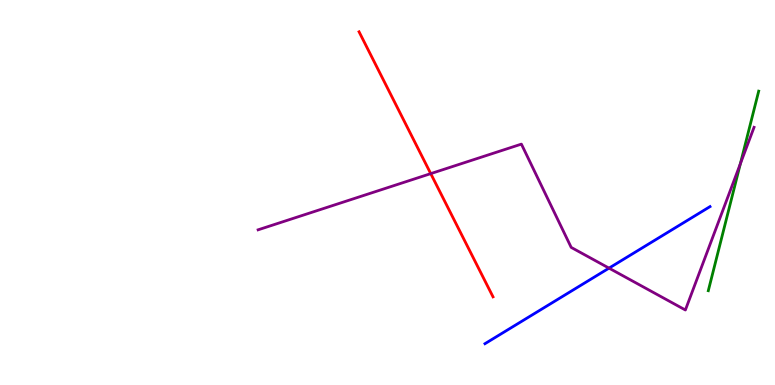[{'lines': ['blue', 'red'], 'intersections': []}, {'lines': ['green', 'red'], 'intersections': []}, {'lines': ['purple', 'red'], 'intersections': [{'x': 5.56, 'y': 5.49}]}, {'lines': ['blue', 'green'], 'intersections': []}, {'lines': ['blue', 'purple'], 'intersections': [{'x': 7.86, 'y': 3.04}]}, {'lines': ['green', 'purple'], 'intersections': [{'x': 9.55, 'y': 5.75}]}]